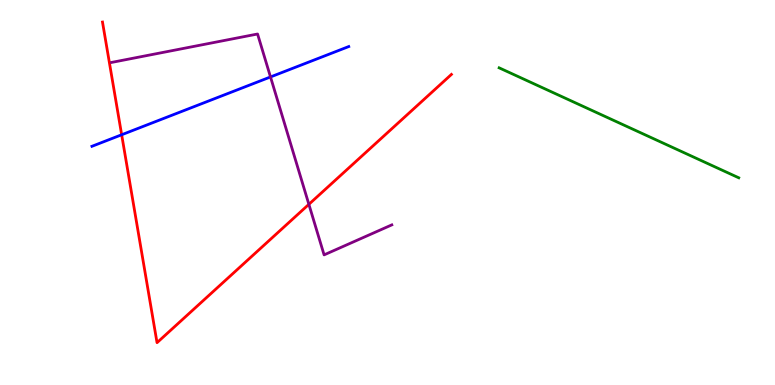[{'lines': ['blue', 'red'], 'intersections': [{'x': 1.57, 'y': 6.5}]}, {'lines': ['green', 'red'], 'intersections': []}, {'lines': ['purple', 'red'], 'intersections': [{'x': 3.99, 'y': 4.69}]}, {'lines': ['blue', 'green'], 'intersections': []}, {'lines': ['blue', 'purple'], 'intersections': [{'x': 3.49, 'y': 8.0}]}, {'lines': ['green', 'purple'], 'intersections': []}]